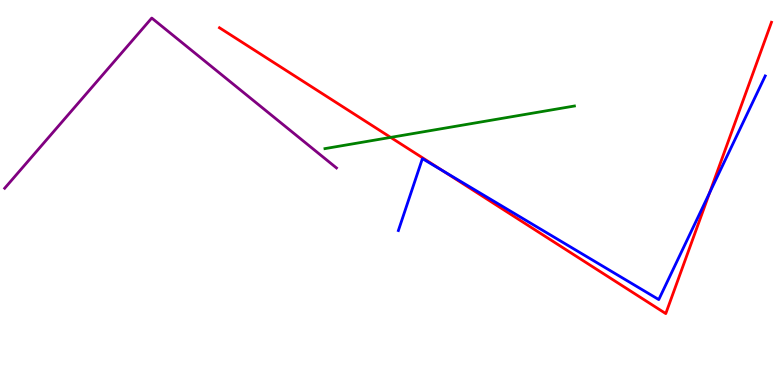[{'lines': ['blue', 'red'], 'intersections': [{'x': 5.71, 'y': 5.56}, {'x': 9.16, 'y': 4.99}]}, {'lines': ['green', 'red'], 'intersections': [{'x': 5.04, 'y': 6.43}]}, {'lines': ['purple', 'red'], 'intersections': []}, {'lines': ['blue', 'green'], 'intersections': []}, {'lines': ['blue', 'purple'], 'intersections': []}, {'lines': ['green', 'purple'], 'intersections': []}]